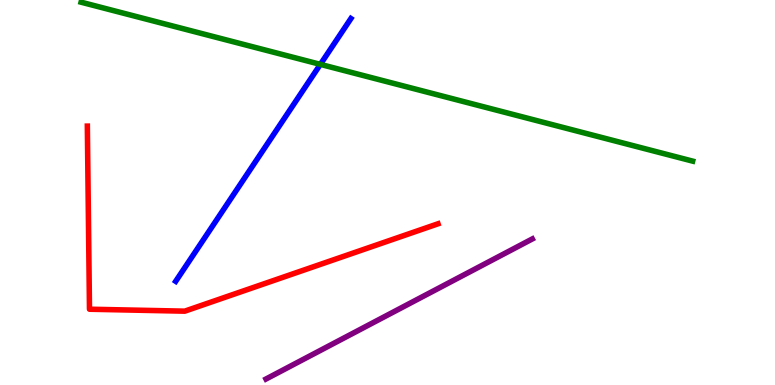[{'lines': ['blue', 'red'], 'intersections': []}, {'lines': ['green', 'red'], 'intersections': []}, {'lines': ['purple', 'red'], 'intersections': []}, {'lines': ['blue', 'green'], 'intersections': [{'x': 4.13, 'y': 8.33}]}, {'lines': ['blue', 'purple'], 'intersections': []}, {'lines': ['green', 'purple'], 'intersections': []}]